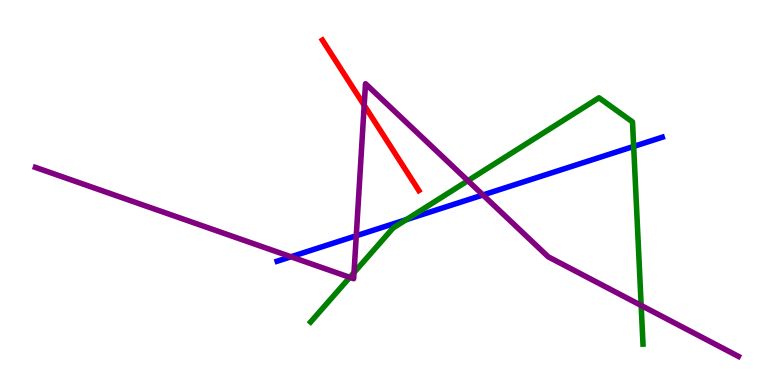[{'lines': ['blue', 'red'], 'intersections': []}, {'lines': ['green', 'red'], 'intersections': []}, {'lines': ['purple', 'red'], 'intersections': [{'x': 4.7, 'y': 7.27}]}, {'lines': ['blue', 'green'], 'intersections': [{'x': 5.24, 'y': 4.29}, {'x': 8.18, 'y': 6.2}]}, {'lines': ['blue', 'purple'], 'intersections': [{'x': 3.75, 'y': 3.33}, {'x': 4.6, 'y': 3.88}, {'x': 6.23, 'y': 4.94}]}, {'lines': ['green', 'purple'], 'intersections': [{'x': 4.51, 'y': 2.8}, {'x': 4.57, 'y': 2.92}, {'x': 6.04, 'y': 5.31}, {'x': 8.27, 'y': 2.07}]}]